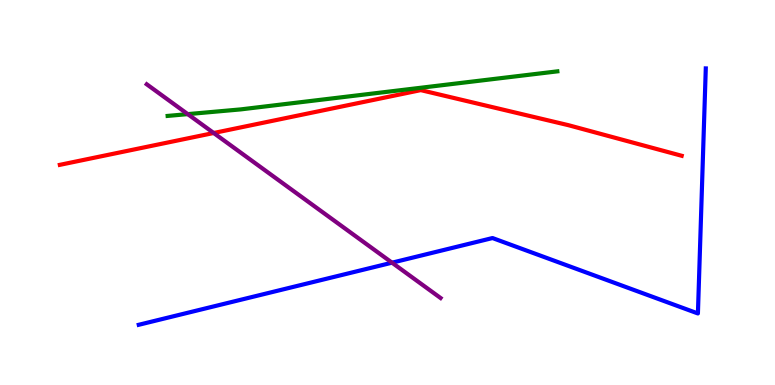[{'lines': ['blue', 'red'], 'intersections': []}, {'lines': ['green', 'red'], 'intersections': []}, {'lines': ['purple', 'red'], 'intersections': [{'x': 2.76, 'y': 6.55}]}, {'lines': ['blue', 'green'], 'intersections': []}, {'lines': ['blue', 'purple'], 'intersections': [{'x': 5.06, 'y': 3.18}]}, {'lines': ['green', 'purple'], 'intersections': [{'x': 2.42, 'y': 7.04}]}]